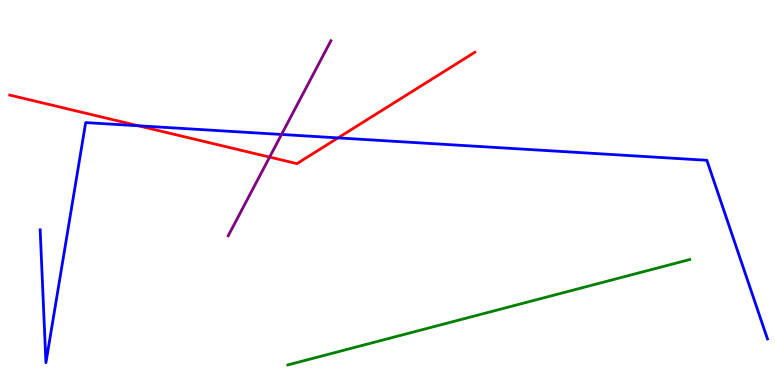[{'lines': ['blue', 'red'], 'intersections': [{'x': 1.79, 'y': 6.73}, {'x': 4.36, 'y': 6.42}]}, {'lines': ['green', 'red'], 'intersections': []}, {'lines': ['purple', 'red'], 'intersections': [{'x': 3.48, 'y': 5.92}]}, {'lines': ['blue', 'green'], 'intersections': []}, {'lines': ['blue', 'purple'], 'intersections': [{'x': 3.63, 'y': 6.51}]}, {'lines': ['green', 'purple'], 'intersections': []}]